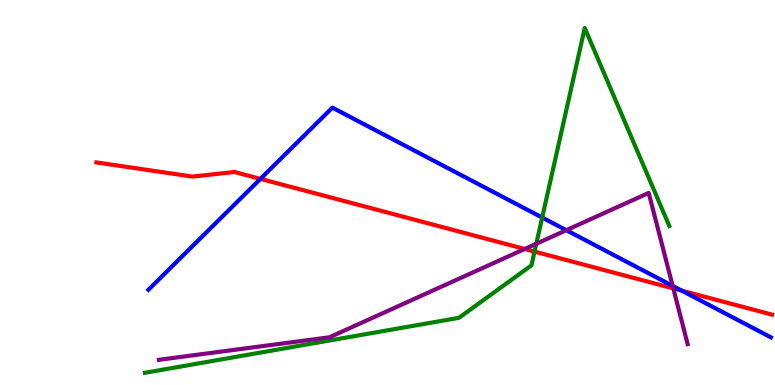[{'lines': ['blue', 'red'], 'intersections': [{'x': 3.36, 'y': 5.35}, {'x': 8.8, 'y': 2.45}]}, {'lines': ['green', 'red'], 'intersections': [{'x': 6.9, 'y': 3.47}]}, {'lines': ['purple', 'red'], 'intersections': [{'x': 6.77, 'y': 3.53}, {'x': 8.69, 'y': 2.51}]}, {'lines': ['blue', 'green'], 'intersections': [{'x': 7.0, 'y': 4.35}]}, {'lines': ['blue', 'purple'], 'intersections': [{'x': 7.31, 'y': 4.02}, {'x': 8.68, 'y': 2.57}]}, {'lines': ['green', 'purple'], 'intersections': [{'x': 6.92, 'y': 3.67}]}]